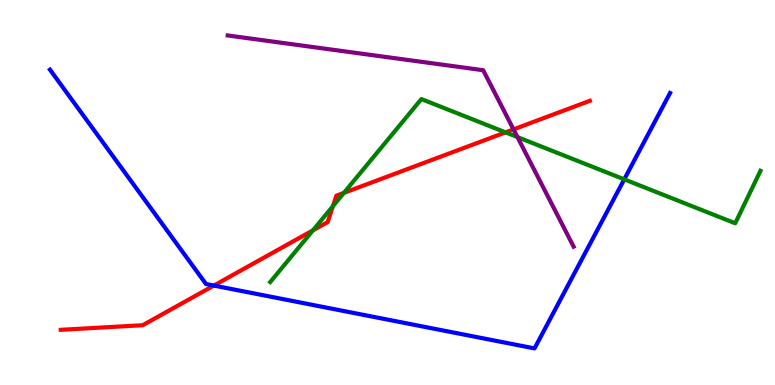[{'lines': ['blue', 'red'], 'intersections': [{'x': 2.76, 'y': 2.58}]}, {'lines': ['green', 'red'], 'intersections': [{'x': 4.04, 'y': 4.02}, {'x': 4.3, 'y': 4.65}, {'x': 4.44, 'y': 4.99}, {'x': 6.52, 'y': 6.56}]}, {'lines': ['purple', 'red'], 'intersections': [{'x': 6.63, 'y': 6.64}]}, {'lines': ['blue', 'green'], 'intersections': [{'x': 8.05, 'y': 5.34}]}, {'lines': ['blue', 'purple'], 'intersections': []}, {'lines': ['green', 'purple'], 'intersections': [{'x': 6.68, 'y': 6.44}]}]